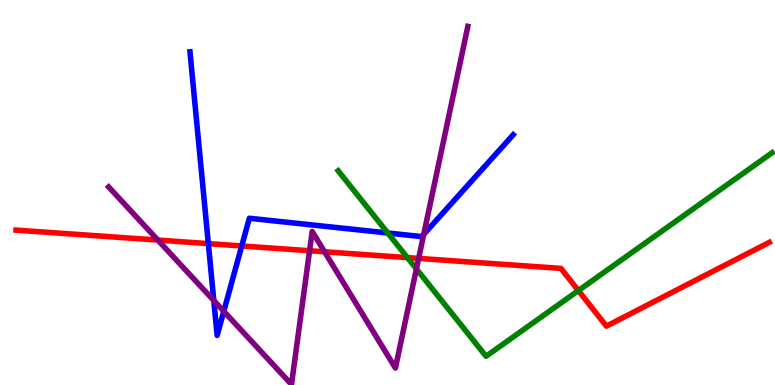[{'lines': ['blue', 'red'], 'intersections': [{'x': 2.69, 'y': 3.67}, {'x': 3.12, 'y': 3.61}]}, {'lines': ['green', 'red'], 'intersections': [{'x': 5.26, 'y': 3.31}, {'x': 7.46, 'y': 2.45}]}, {'lines': ['purple', 'red'], 'intersections': [{'x': 2.04, 'y': 3.76}, {'x': 3.99, 'y': 3.49}, {'x': 4.19, 'y': 3.46}, {'x': 5.4, 'y': 3.29}]}, {'lines': ['blue', 'green'], 'intersections': [{'x': 5.0, 'y': 3.95}]}, {'lines': ['blue', 'purple'], 'intersections': [{'x': 2.76, 'y': 2.19}, {'x': 2.89, 'y': 1.91}, {'x': 5.47, 'y': 3.91}]}, {'lines': ['green', 'purple'], 'intersections': [{'x': 5.37, 'y': 3.01}]}]